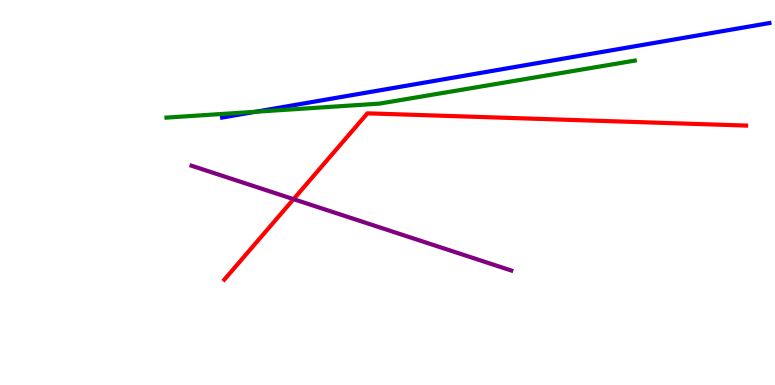[{'lines': ['blue', 'red'], 'intersections': []}, {'lines': ['green', 'red'], 'intersections': []}, {'lines': ['purple', 'red'], 'intersections': [{'x': 3.79, 'y': 4.83}]}, {'lines': ['blue', 'green'], 'intersections': [{'x': 3.3, 'y': 7.1}]}, {'lines': ['blue', 'purple'], 'intersections': []}, {'lines': ['green', 'purple'], 'intersections': []}]